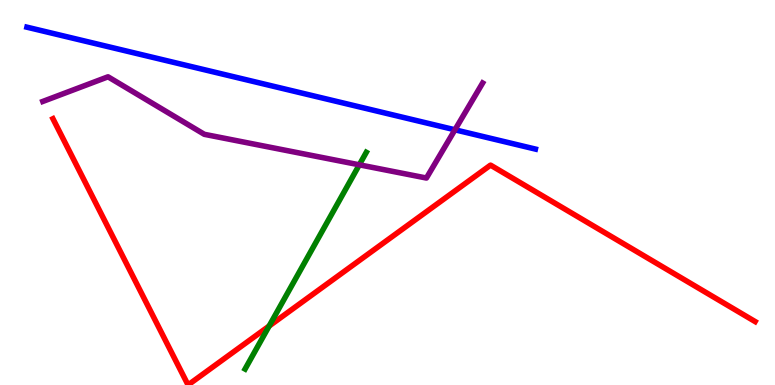[{'lines': ['blue', 'red'], 'intersections': []}, {'lines': ['green', 'red'], 'intersections': [{'x': 3.47, 'y': 1.53}]}, {'lines': ['purple', 'red'], 'intersections': []}, {'lines': ['blue', 'green'], 'intersections': []}, {'lines': ['blue', 'purple'], 'intersections': [{'x': 5.87, 'y': 6.63}]}, {'lines': ['green', 'purple'], 'intersections': [{'x': 4.64, 'y': 5.72}]}]